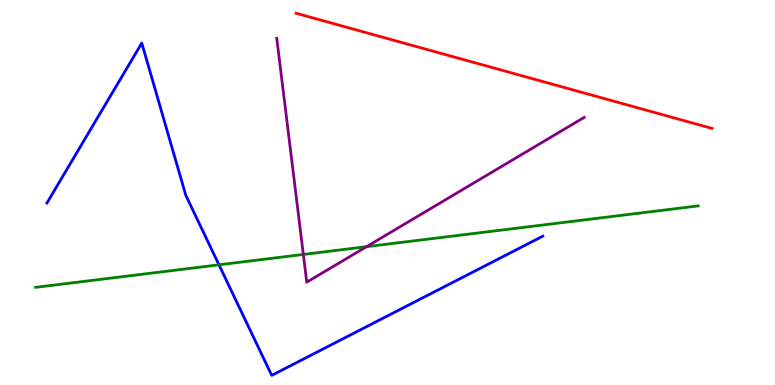[{'lines': ['blue', 'red'], 'intersections': []}, {'lines': ['green', 'red'], 'intersections': []}, {'lines': ['purple', 'red'], 'intersections': []}, {'lines': ['blue', 'green'], 'intersections': [{'x': 2.83, 'y': 3.12}]}, {'lines': ['blue', 'purple'], 'intersections': []}, {'lines': ['green', 'purple'], 'intersections': [{'x': 3.91, 'y': 3.39}, {'x': 4.73, 'y': 3.59}]}]